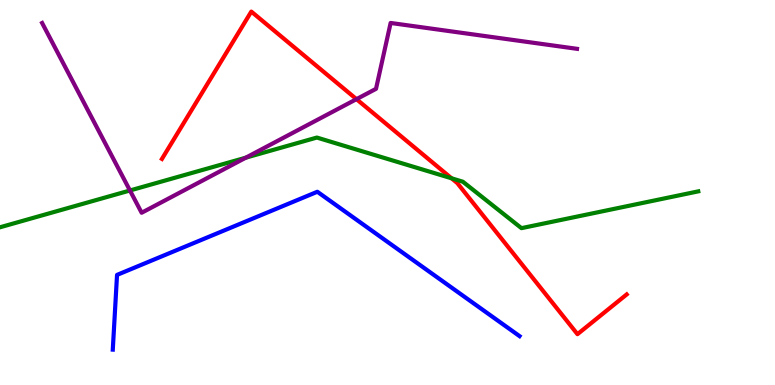[{'lines': ['blue', 'red'], 'intersections': []}, {'lines': ['green', 'red'], 'intersections': [{'x': 5.83, 'y': 5.37}]}, {'lines': ['purple', 'red'], 'intersections': [{'x': 4.6, 'y': 7.42}]}, {'lines': ['blue', 'green'], 'intersections': []}, {'lines': ['blue', 'purple'], 'intersections': []}, {'lines': ['green', 'purple'], 'intersections': [{'x': 1.68, 'y': 5.05}, {'x': 3.17, 'y': 5.9}]}]